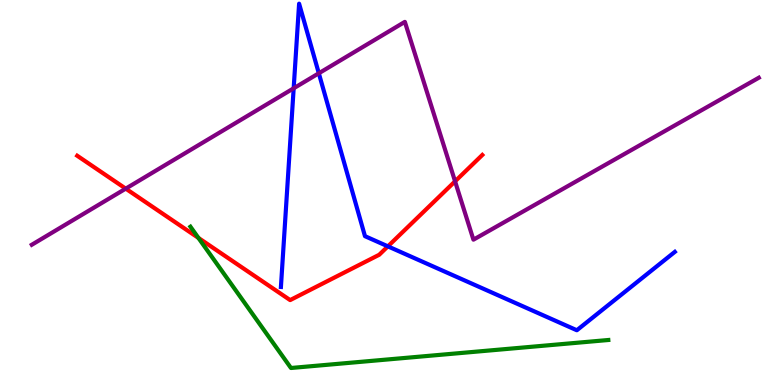[{'lines': ['blue', 'red'], 'intersections': [{'x': 5.01, 'y': 3.6}]}, {'lines': ['green', 'red'], 'intersections': [{'x': 2.56, 'y': 3.82}]}, {'lines': ['purple', 'red'], 'intersections': [{'x': 1.62, 'y': 5.1}, {'x': 5.87, 'y': 5.29}]}, {'lines': ['blue', 'green'], 'intersections': []}, {'lines': ['blue', 'purple'], 'intersections': [{'x': 3.79, 'y': 7.71}, {'x': 4.11, 'y': 8.1}]}, {'lines': ['green', 'purple'], 'intersections': []}]